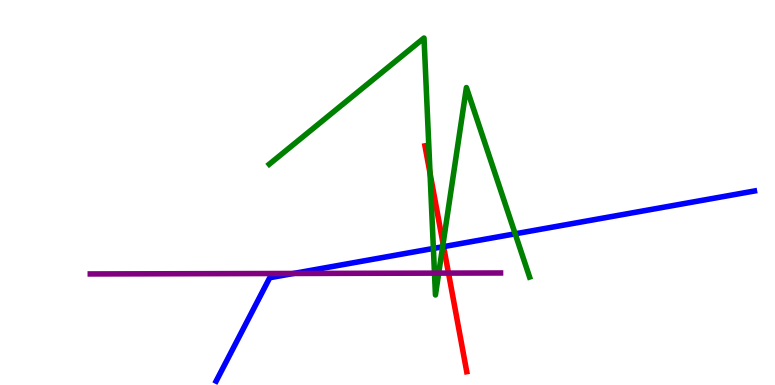[{'lines': ['blue', 'red'], 'intersections': [{'x': 5.72, 'y': 3.59}]}, {'lines': ['green', 'red'], 'intersections': [{'x': 5.55, 'y': 5.5}, {'x': 5.72, 'y': 3.67}]}, {'lines': ['purple', 'red'], 'intersections': [{'x': 5.79, 'y': 2.91}]}, {'lines': ['blue', 'green'], 'intersections': [{'x': 5.59, 'y': 3.55}, {'x': 5.71, 'y': 3.59}, {'x': 6.65, 'y': 3.93}]}, {'lines': ['blue', 'purple'], 'intersections': [{'x': 3.79, 'y': 2.9}]}, {'lines': ['green', 'purple'], 'intersections': [{'x': 5.61, 'y': 2.91}, {'x': 5.66, 'y': 2.91}]}]